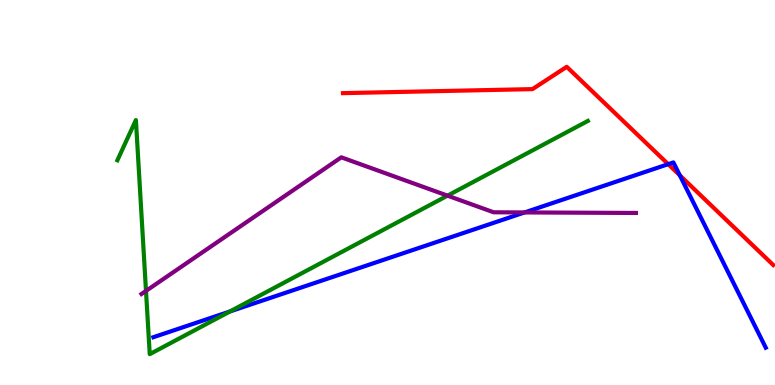[{'lines': ['blue', 'red'], 'intersections': [{'x': 8.62, 'y': 5.74}, {'x': 8.77, 'y': 5.45}]}, {'lines': ['green', 'red'], 'intersections': []}, {'lines': ['purple', 'red'], 'intersections': []}, {'lines': ['blue', 'green'], 'intersections': [{'x': 2.97, 'y': 1.91}]}, {'lines': ['blue', 'purple'], 'intersections': [{'x': 6.77, 'y': 4.48}]}, {'lines': ['green', 'purple'], 'intersections': [{'x': 1.88, 'y': 2.44}, {'x': 5.77, 'y': 4.92}]}]